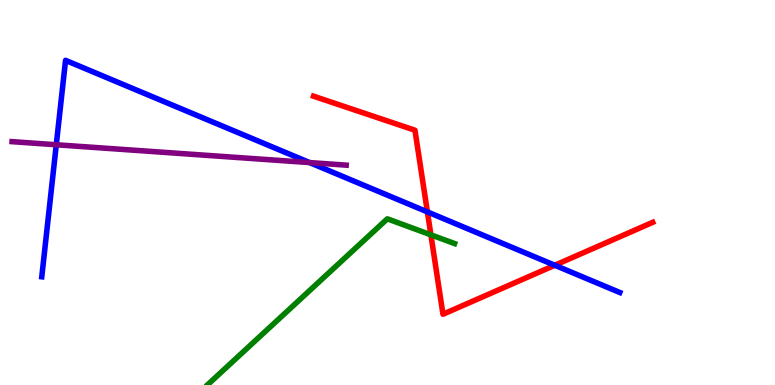[{'lines': ['blue', 'red'], 'intersections': [{'x': 5.51, 'y': 4.5}, {'x': 7.16, 'y': 3.11}]}, {'lines': ['green', 'red'], 'intersections': [{'x': 5.56, 'y': 3.9}]}, {'lines': ['purple', 'red'], 'intersections': []}, {'lines': ['blue', 'green'], 'intersections': []}, {'lines': ['blue', 'purple'], 'intersections': [{'x': 0.726, 'y': 6.24}, {'x': 4.0, 'y': 5.78}]}, {'lines': ['green', 'purple'], 'intersections': []}]